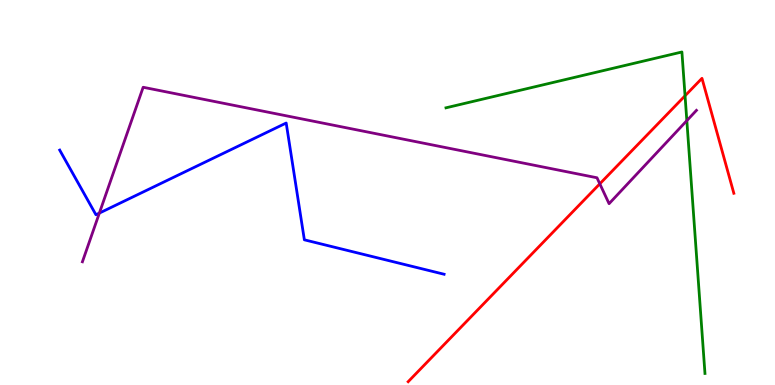[{'lines': ['blue', 'red'], 'intersections': []}, {'lines': ['green', 'red'], 'intersections': [{'x': 8.84, 'y': 7.51}]}, {'lines': ['purple', 'red'], 'intersections': [{'x': 7.74, 'y': 5.23}]}, {'lines': ['blue', 'green'], 'intersections': []}, {'lines': ['blue', 'purple'], 'intersections': [{'x': 1.28, 'y': 4.47}]}, {'lines': ['green', 'purple'], 'intersections': [{'x': 8.86, 'y': 6.87}]}]